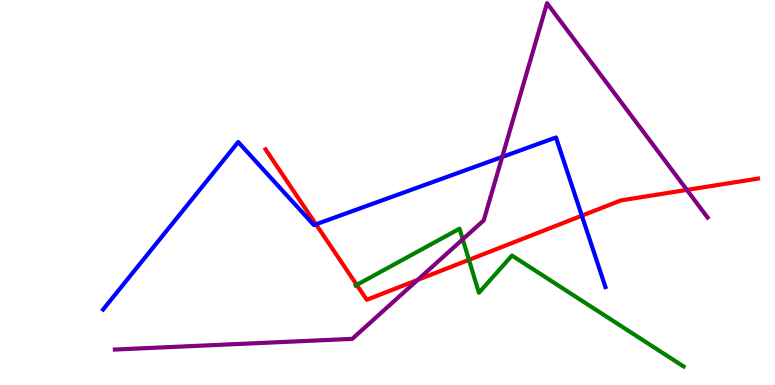[{'lines': ['blue', 'red'], 'intersections': [{'x': 4.08, 'y': 4.17}, {'x': 7.51, 'y': 4.4}]}, {'lines': ['green', 'red'], 'intersections': [{'x': 4.6, 'y': 2.6}, {'x': 6.05, 'y': 3.25}]}, {'lines': ['purple', 'red'], 'intersections': [{'x': 5.39, 'y': 2.73}, {'x': 8.86, 'y': 5.07}]}, {'lines': ['blue', 'green'], 'intersections': []}, {'lines': ['blue', 'purple'], 'intersections': [{'x': 6.48, 'y': 5.92}]}, {'lines': ['green', 'purple'], 'intersections': [{'x': 5.97, 'y': 3.78}]}]